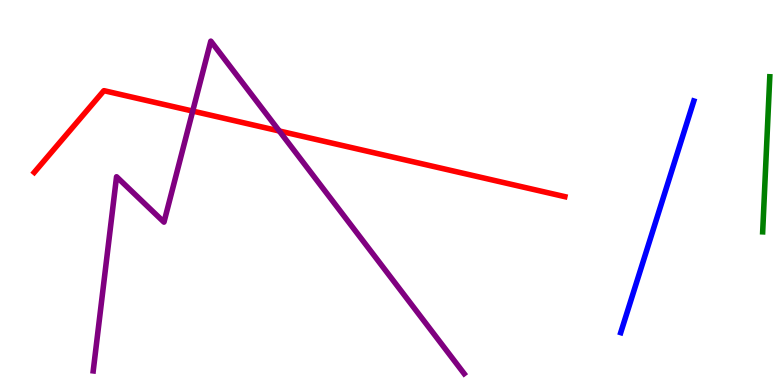[{'lines': ['blue', 'red'], 'intersections': []}, {'lines': ['green', 'red'], 'intersections': []}, {'lines': ['purple', 'red'], 'intersections': [{'x': 2.49, 'y': 7.11}, {'x': 3.6, 'y': 6.6}]}, {'lines': ['blue', 'green'], 'intersections': []}, {'lines': ['blue', 'purple'], 'intersections': []}, {'lines': ['green', 'purple'], 'intersections': []}]